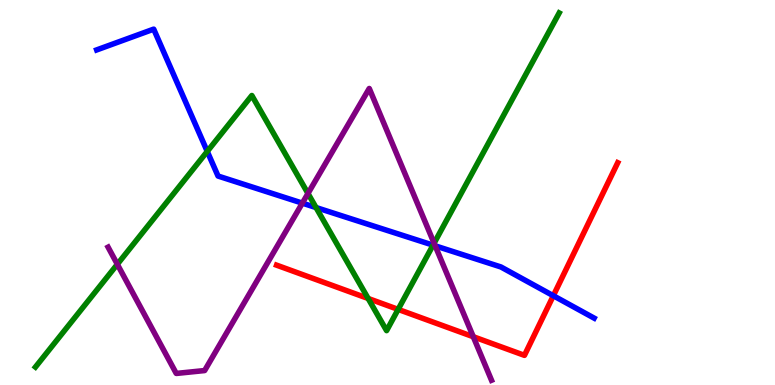[{'lines': ['blue', 'red'], 'intersections': [{'x': 7.14, 'y': 2.32}]}, {'lines': ['green', 'red'], 'intersections': [{'x': 4.75, 'y': 2.25}, {'x': 5.14, 'y': 1.96}]}, {'lines': ['purple', 'red'], 'intersections': [{'x': 6.11, 'y': 1.25}]}, {'lines': ['blue', 'green'], 'intersections': [{'x': 2.67, 'y': 6.07}, {'x': 4.08, 'y': 4.61}, {'x': 5.59, 'y': 3.63}]}, {'lines': ['blue', 'purple'], 'intersections': [{'x': 3.9, 'y': 4.72}, {'x': 5.62, 'y': 3.61}]}, {'lines': ['green', 'purple'], 'intersections': [{'x': 1.51, 'y': 3.14}, {'x': 3.97, 'y': 4.97}, {'x': 5.6, 'y': 3.68}]}]